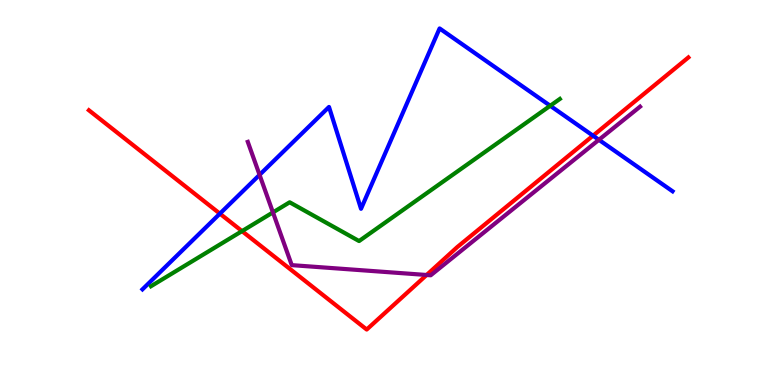[{'lines': ['blue', 'red'], 'intersections': [{'x': 2.84, 'y': 4.45}, {'x': 7.65, 'y': 6.48}]}, {'lines': ['green', 'red'], 'intersections': [{'x': 3.12, 'y': 4.0}]}, {'lines': ['purple', 'red'], 'intersections': [{'x': 5.5, 'y': 2.86}]}, {'lines': ['blue', 'green'], 'intersections': [{'x': 7.1, 'y': 7.25}]}, {'lines': ['blue', 'purple'], 'intersections': [{'x': 3.35, 'y': 5.46}, {'x': 7.73, 'y': 6.37}]}, {'lines': ['green', 'purple'], 'intersections': [{'x': 3.52, 'y': 4.48}]}]